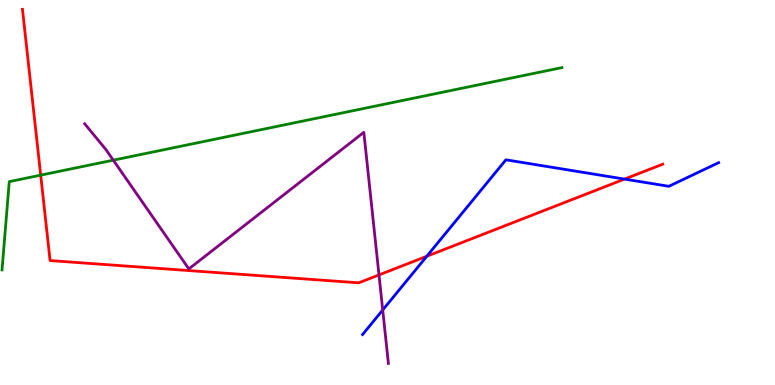[{'lines': ['blue', 'red'], 'intersections': [{'x': 5.51, 'y': 3.34}, {'x': 8.06, 'y': 5.35}]}, {'lines': ['green', 'red'], 'intersections': [{'x': 0.525, 'y': 5.45}]}, {'lines': ['purple', 'red'], 'intersections': [{'x': 4.89, 'y': 2.86}]}, {'lines': ['blue', 'green'], 'intersections': []}, {'lines': ['blue', 'purple'], 'intersections': [{'x': 4.94, 'y': 1.95}]}, {'lines': ['green', 'purple'], 'intersections': [{'x': 1.46, 'y': 5.84}]}]